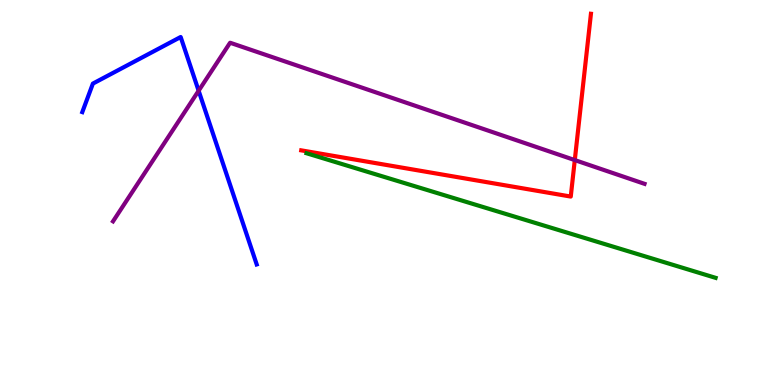[{'lines': ['blue', 'red'], 'intersections': []}, {'lines': ['green', 'red'], 'intersections': []}, {'lines': ['purple', 'red'], 'intersections': [{'x': 7.42, 'y': 5.84}]}, {'lines': ['blue', 'green'], 'intersections': []}, {'lines': ['blue', 'purple'], 'intersections': [{'x': 2.56, 'y': 7.64}]}, {'lines': ['green', 'purple'], 'intersections': []}]